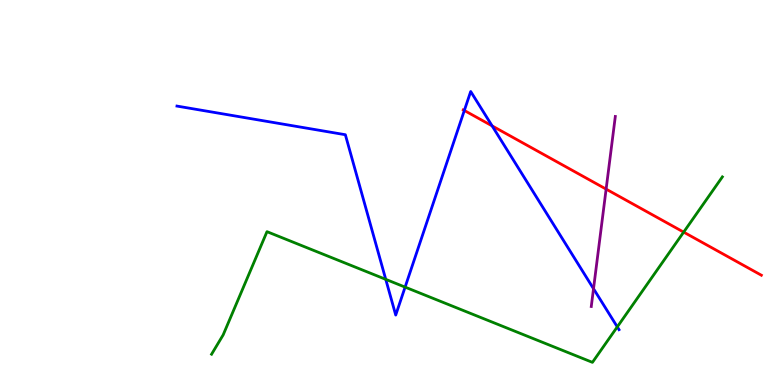[{'lines': ['blue', 'red'], 'intersections': [{'x': 5.99, 'y': 7.13}, {'x': 6.35, 'y': 6.73}]}, {'lines': ['green', 'red'], 'intersections': [{'x': 8.82, 'y': 3.97}]}, {'lines': ['purple', 'red'], 'intersections': [{'x': 7.82, 'y': 5.09}]}, {'lines': ['blue', 'green'], 'intersections': [{'x': 4.98, 'y': 2.74}, {'x': 5.23, 'y': 2.54}, {'x': 7.97, 'y': 1.51}]}, {'lines': ['blue', 'purple'], 'intersections': [{'x': 7.66, 'y': 2.5}]}, {'lines': ['green', 'purple'], 'intersections': []}]